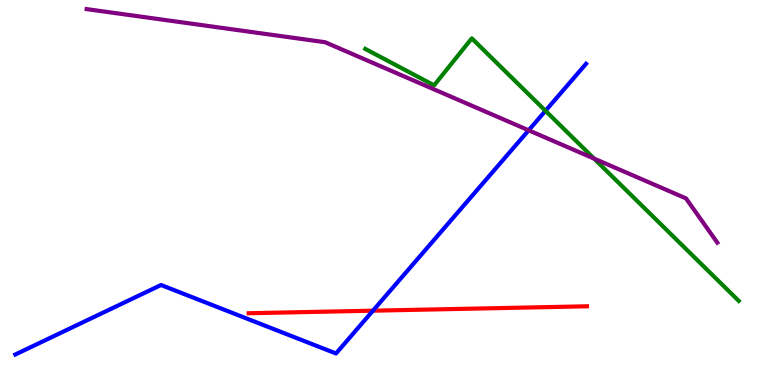[{'lines': ['blue', 'red'], 'intersections': [{'x': 4.81, 'y': 1.93}]}, {'lines': ['green', 'red'], 'intersections': []}, {'lines': ['purple', 'red'], 'intersections': []}, {'lines': ['blue', 'green'], 'intersections': [{'x': 7.04, 'y': 7.12}]}, {'lines': ['blue', 'purple'], 'intersections': [{'x': 6.82, 'y': 6.62}]}, {'lines': ['green', 'purple'], 'intersections': [{'x': 7.67, 'y': 5.88}]}]